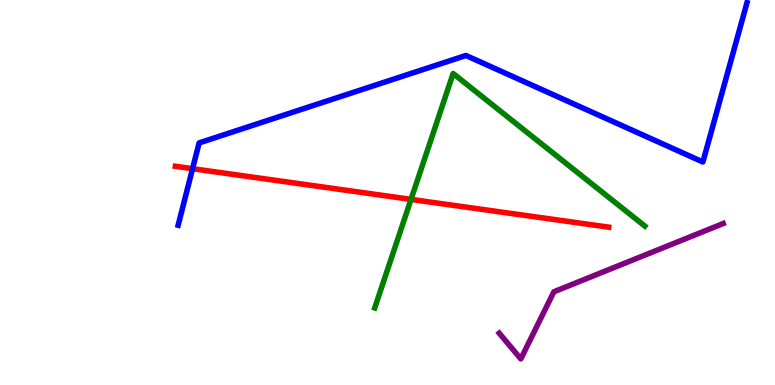[{'lines': ['blue', 'red'], 'intersections': [{'x': 2.48, 'y': 5.62}]}, {'lines': ['green', 'red'], 'intersections': [{'x': 5.3, 'y': 4.82}]}, {'lines': ['purple', 'red'], 'intersections': []}, {'lines': ['blue', 'green'], 'intersections': []}, {'lines': ['blue', 'purple'], 'intersections': []}, {'lines': ['green', 'purple'], 'intersections': []}]